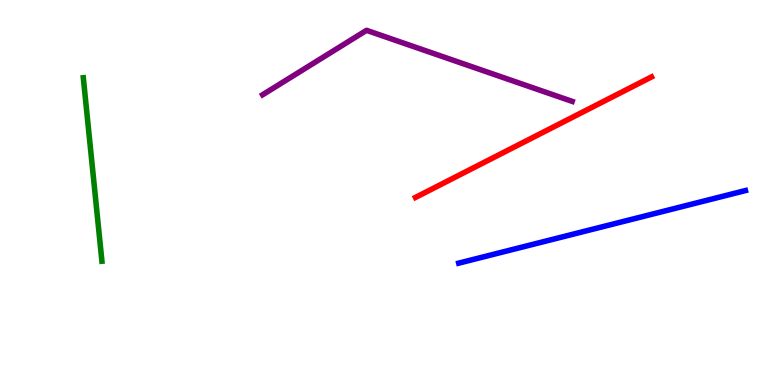[{'lines': ['blue', 'red'], 'intersections': []}, {'lines': ['green', 'red'], 'intersections': []}, {'lines': ['purple', 'red'], 'intersections': []}, {'lines': ['blue', 'green'], 'intersections': []}, {'lines': ['blue', 'purple'], 'intersections': []}, {'lines': ['green', 'purple'], 'intersections': []}]